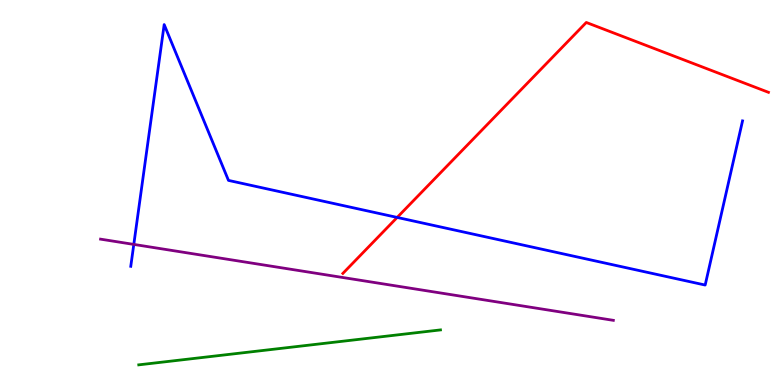[{'lines': ['blue', 'red'], 'intersections': [{'x': 5.12, 'y': 4.35}]}, {'lines': ['green', 'red'], 'intersections': []}, {'lines': ['purple', 'red'], 'intersections': []}, {'lines': ['blue', 'green'], 'intersections': []}, {'lines': ['blue', 'purple'], 'intersections': [{'x': 1.73, 'y': 3.65}]}, {'lines': ['green', 'purple'], 'intersections': []}]